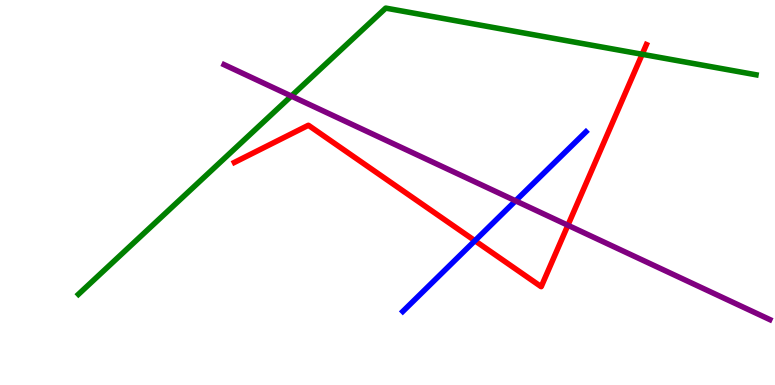[{'lines': ['blue', 'red'], 'intersections': [{'x': 6.13, 'y': 3.75}]}, {'lines': ['green', 'red'], 'intersections': [{'x': 8.29, 'y': 8.59}]}, {'lines': ['purple', 'red'], 'intersections': [{'x': 7.33, 'y': 4.15}]}, {'lines': ['blue', 'green'], 'intersections': []}, {'lines': ['blue', 'purple'], 'intersections': [{'x': 6.65, 'y': 4.78}]}, {'lines': ['green', 'purple'], 'intersections': [{'x': 3.76, 'y': 7.5}]}]